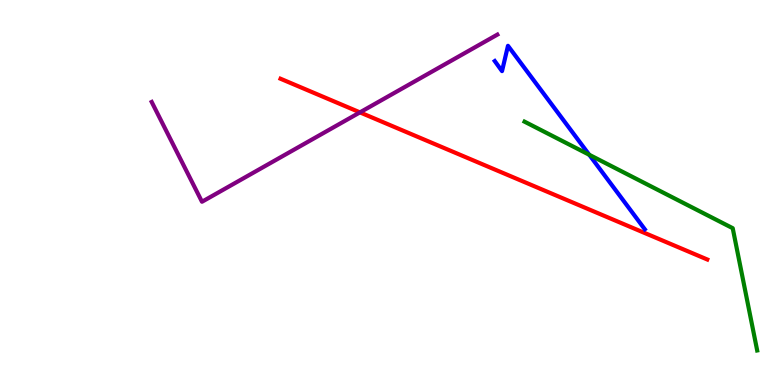[{'lines': ['blue', 'red'], 'intersections': []}, {'lines': ['green', 'red'], 'intersections': []}, {'lines': ['purple', 'red'], 'intersections': [{'x': 4.64, 'y': 7.08}]}, {'lines': ['blue', 'green'], 'intersections': [{'x': 7.6, 'y': 5.98}]}, {'lines': ['blue', 'purple'], 'intersections': []}, {'lines': ['green', 'purple'], 'intersections': []}]